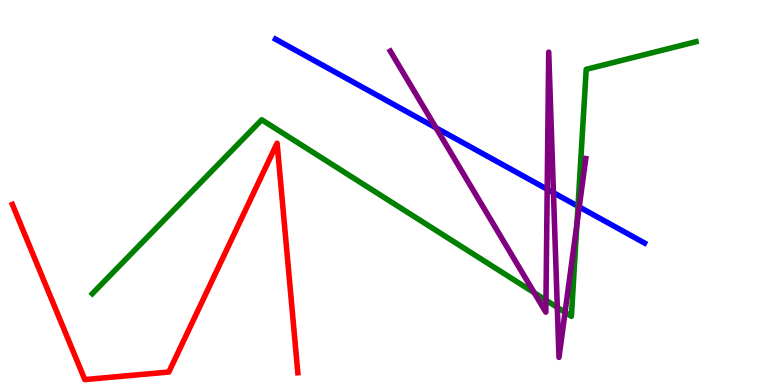[{'lines': ['blue', 'red'], 'intersections': []}, {'lines': ['green', 'red'], 'intersections': []}, {'lines': ['purple', 'red'], 'intersections': []}, {'lines': ['blue', 'green'], 'intersections': [{'x': 7.46, 'y': 4.64}]}, {'lines': ['blue', 'purple'], 'intersections': [{'x': 5.63, 'y': 6.68}, {'x': 7.06, 'y': 5.08}, {'x': 7.14, 'y': 4.99}, {'x': 7.47, 'y': 4.62}]}, {'lines': ['green', 'purple'], 'intersections': [{'x': 6.89, 'y': 2.4}, {'x': 7.04, 'y': 2.2}, {'x': 7.19, 'y': 2.02}, {'x': 7.29, 'y': 1.89}, {'x': 7.44, 'y': 4.18}]}]